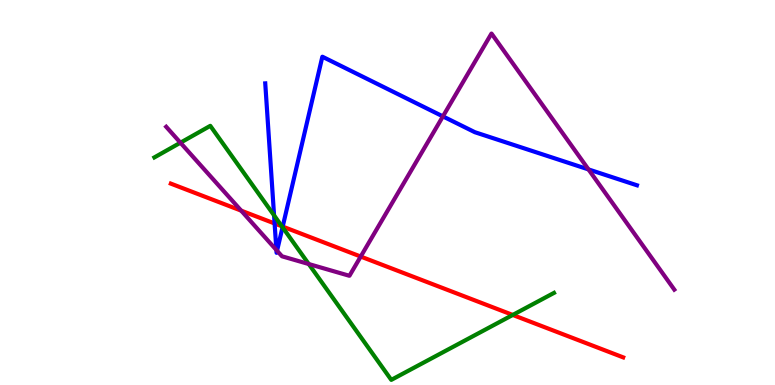[{'lines': ['blue', 'red'], 'intersections': [{'x': 3.54, 'y': 4.2}, {'x': 3.65, 'y': 4.11}]}, {'lines': ['green', 'red'], 'intersections': [{'x': 3.64, 'y': 4.12}, {'x': 6.62, 'y': 1.82}]}, {'lines': ['purple', 'red'], 'intersections': [{'x': 3.11, 'y': 4.53}, {'x': 4.65, 'y': 3.34}]}, {'lines': ['blue', 'green'], 'intersections': [{'x': 3.54, 'y': 4.41}, {'x': 3.65, 'y': 4.1}]}, {'lines': ['blue', 'purple'], 'intersections': [{'x': 3.57, 'y': 3.51}, {'x': 3.57, 'y': 3.49}, {'x': 5.71, 'y': 6.98}, {'x': 7.59, 'y': 5.6}]}, {'lines': ['green', 'purple'], 'intersections': [{'x': 2.33, 'y': 6.29}, {'x': 3.98, 'y': 3.14}]}]